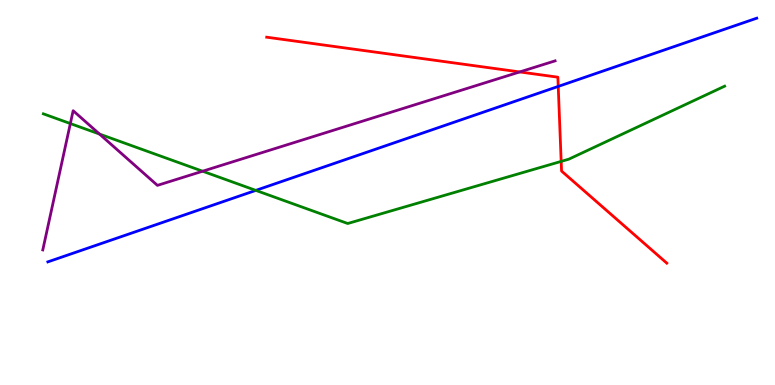[{'lines': ['blue', 'red'], 'intersections': [{'x': 7.2, 'y': 7.76}]}, {'lines': ['green', 'red'], 'intersections': [{'x': 7.24, 'y': 5.81}]}, {'lines': ['purple', 'red'], 'intersections': [{'x': 6.71, 'y': 8.13}]}, {'lines': ['blue', 'green'], 'intersections': [{'x': 3.3, 'y': 5.05}]}, {'lines': ['blue', 'purple'], 'intersections': []}, {'lines': ['green', 'purple'], 'intersections': [{'x': 0.908, 'y': 6.79}, {'x': 1.28, 'y': 6.52}, {'x': 2.61, 'y': 5.55}]}]